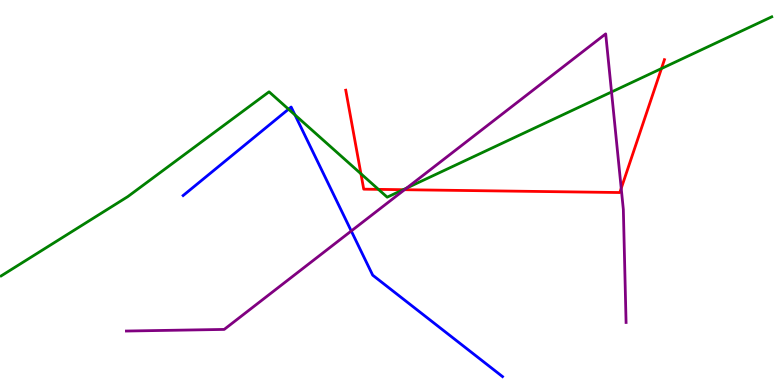[{'lines': ['blue', 'red'], 'intersections': []}, {'lines': ['green', 'red'], 'intersections': [{'x': 4.66, 'y': 5.49}, {'x': 4.88, 'y': 5.08}, {'x': 5.2, 'y': 5.07}, {'x': 8.53, 'y': 8.22}]}, {'lines': ['purple', 'red'], 'intersections': [{'x': 5.22, 'y': 5.07}, {'x': 8.02, 'y': 5.11}]}, {'lines': ['blue', 'green'], 'intersections': [{'x': 3.72, 'y': 7.16}, {'x': 3.81, 'y': 7.01}]}, {'lines': ['blue', 'purple'], 'intersections': [{'x': 4.53, 'y': 4.0}]}, {'lines': ['green', 'purple'], 'intersections': [{'x': 5.25, 'y': 5.12}, {'x': 7.89, 'y': 7.61}]}]